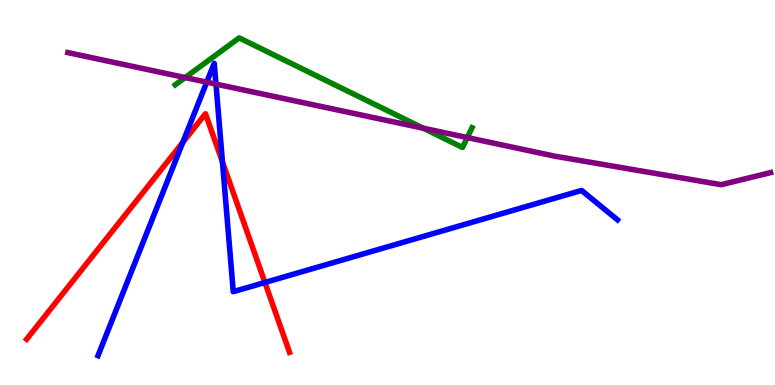[{'lines': ['blue', 'red'], 'intersections': [{'x': 2.36, 'y': 6.3}, {'x': 2.87, 'y': 5.79}, {'x': 3.42, 'y': 2.66}]}, {'lines': ['green', 'red'], 'intersections': []}, {'lines': ['purple', 'red'], 'intersections': []}, {'lines': ['blue', 'green'], 'intersections': []}, {'lines': ['blue', 'purple'], 'intersections': [{'x': 2.67, 'y': 7.87}, {'x': 2.79, 'y': 7.82}]}, {'lines': ['green', 'purple'], 'intersections': [{'x': 2.39, 'y': 7.99}, {'x': 5.46, 'y': 6.67}, {'x': 6.03, 'y': 6.43}]}]